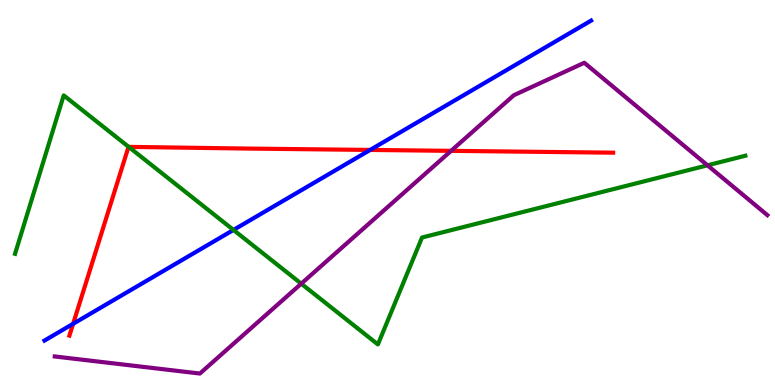[{'lines': ['blue', 'red'], 'intersections': [{'x': 0.944, 'y': 1.59}, {'x': 4.78, 'y': 6.11}]}, {'lines': ['green', 'red'], 'intersections': [{'x': 1.66, 'y': 6.18}]}, {'lines': ['purple', 'red'], 'intersections': [{'x': 5.82, 'y': 6.08}]}, {'lines': ['blue', 'green'], 'intersections': [{'x': 3.01, 'y': 4.03}]}, {'lines': ['blue', 'purple'], 'intersections': []}, {'lines': ['green', 'purple'], 'intersections': [{'x': 3.89, 'y': 2.63}, {'x': 9.13, 'y': 5.71}]}]